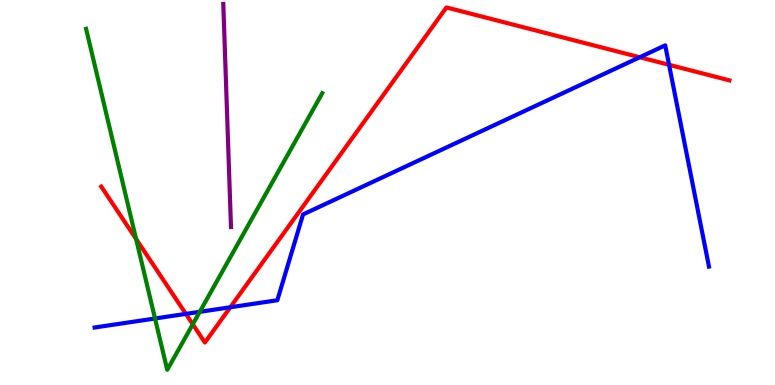[{'lines': ['blue', 'red'], 'intersections': [{'x': 2.4, 'y': 1.85}, {'x': 2.97, 'y': 2.02}, {'x': 8.25, 'y': 8.51}, {'x': 8.63, 'y': 8.32}]}, {'lines': ['green', 'red'], 'intersections': [{'x': 1.76, 'y': 3.79}, {'x': 2.49, 'y': 1.58}]}, {'lines': ['purple', 'red'], 'intersections': []}, {'lines': ['blue', 'green'], 'intersections': [{'x': 2.0, 'y': 1.73}, {'x': 2.58, 'y': 1.9}]}, {'lines': ['blue', 'purple'], 'intersections': []}, {'lines': ['green', 'purple'], 'intersections': []}]